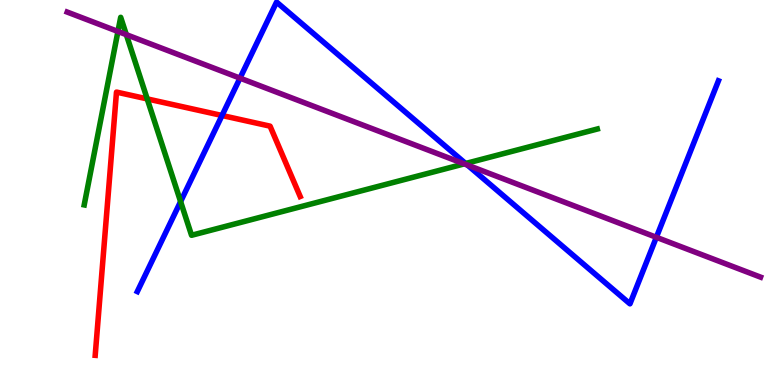[{'lines': ['blue', 'red'], 'intersections': [{'x': 2.86, 'y': 7.0}]}, {'lines': ['green', 'red'], 'intersections': [{'x': 1.9, 'y': 7.43}]}, {'lines': ['purple', 'red'], 'intersections': []}, {'lines': ['blue', 'green'], 'intersections': [{'x': 2.33, 'y': 4.76}, {'x': 6.01, 'y': 5.75}]}, {'lines': ['blue', 'purple'], 'intersections': [{'x': 3.1, 'y': 7.97}, {'x': 6.03, 'y': 5.71}, {'x': 8.47, 'y': 3.84}]}, {'lines': ['green', 'purple'], 'intersections': [{'x': 1.52, 'y': 9.18}, {'x': 1.63, 'y': 9.1}, {'x': 5.99, 'y': 5.74}]}]